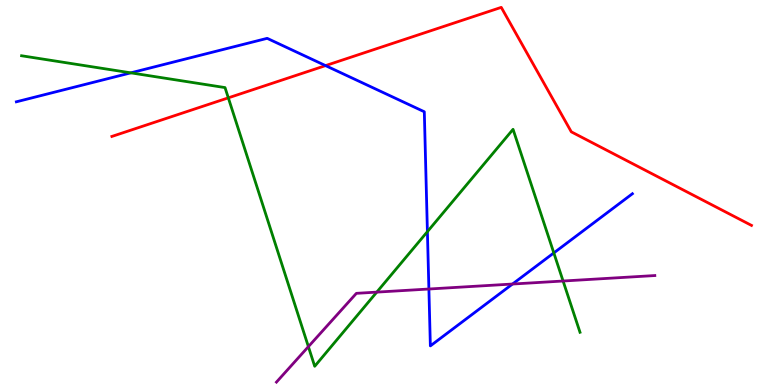[{'lines': ['blue', 'red'], 'intersections': [{'x': 4.2, 'y': 8.3}]}, {'lines': ['green', 'red'], 'intersections': [{'x': 2.95, 'y': 7.46}]}, {'lines': ['purple', 'red'], 'intersections': []}, {'lines': ['blue', 'green'], 'intersections': [{'x': 1.69, 'y': 8.11}, {'x': 5.51, 'y': 3.98}, {'x': 7.15, 'y': 3.43}]}, {'lines': ['blue', 'purple'], 'intersections': [{'x': 5.53, 'y': 2.49}, {'x': 6.61, 'y': 2.62}]}, {'lines': ['green', 'purple'], 'intersections': [{'x': 3.98, 'y': 0.996}, {'x': 4.86, 'y': 2.41}, {'x': 7.27, 'y': 2.7}]}]